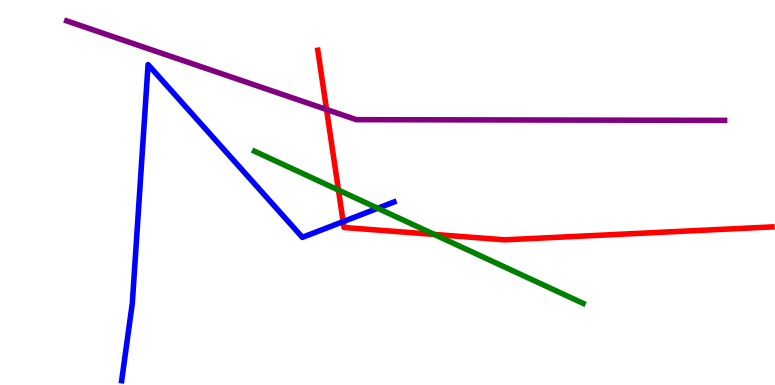[{'lines': ['blue', 'red'], 'intersections': [{'x': 4.43, 'y': 4.24}]}, {'lines': ['green', 'red'], 'intersections': [{'x': 4.37, 'y': 5.06}, {'x': 5.6, 'y': 3.91}]}, {'lines': ['purple', 'red'], 'intersections': [{'x': 4.21, 'y': 7.16}]}, {'lines': ['blue', 'green'], 'intersections': [{'x': 4.87, 'y': 4.59}]}, {'lines': ['blue', 'purple'], 'intersections': []}, {'lines': ['green', 'purple'], 'intersections': []}]